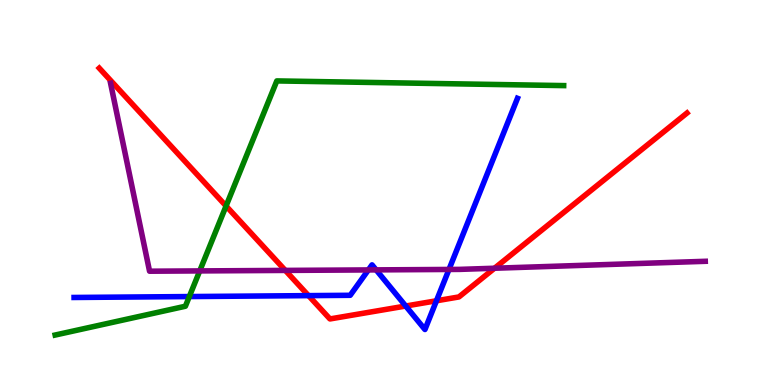[{'lines': ['blue', 'red'], 'intersections': [{'x': 3.98, 'y': 2.32}, {'x': 5.24, 'y': 2.05}, {'x': 5.63, 'y': 2.19}]}, {'lines': ['green', 'red'], 'intersections': [{'x': 2.92, 'y': 4.65}]}, {'lines': ['purple', 'red'], 'intersections': [{'x': 3.68, 'y': 2.98}, {'x': 6.38, 'y': 3.03}]}, {'lines': ['blue', 'green'], 'intersections': [{'x': 2.44, 'y': 2.3}]}, {'lines': ['blue', 'purple'], 'intersections': [{'x': 4.75, 'y': 2.99}, {'x': 4.85, 'y': 2.99}, {'x': 5.79, 'y': 3.0}]}, {'lines': ['green', 'purple'], 'intersections': [{'x': 2.58, 'y': 2.96}]}]